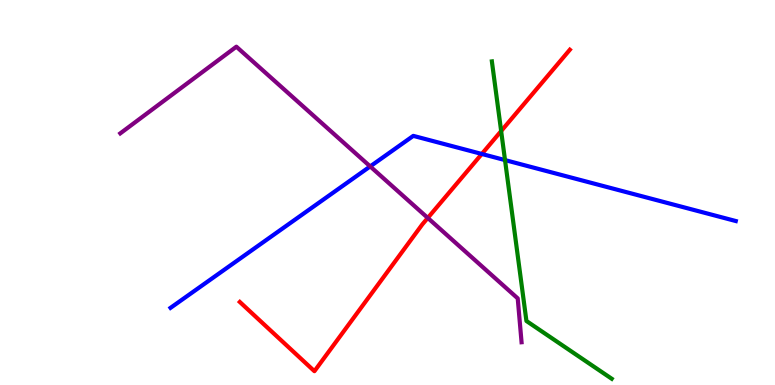[{'lines': ['blue', 'red'], 'intersections': [{'x': 6.22, 'y': 6.0}]}, {'lines': ['green', 'red'], 'intersections': [{'x': 6.47, 'y': 6.6}]}, {'lines': ['purple', 'red'], 'intersections': [{'x': 5.52, 'y': 4.34}]}, {'lines': ['blue', 'green'], 'intersections': [{'x': 6.52, 'y': 5.84}]}, {'lines': ['blue', 'purple'], 'intersections': [{'x': 4.78, 'y': 5.68}]}, {'lines': ['green', 'purple'], 'intersections': []}]